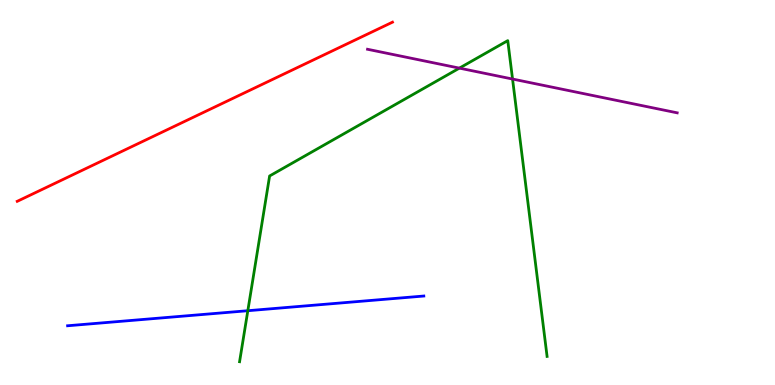[{'lines': ['blue', 'red'], 'intersections': []}, {'lines': ['green', 'red'], 'intersections': []}, {'lines': ['purple', 'red'], 'intersections': []}, {'lines': ['blue', 'green'], 'intersections': [{'x': 3.2, 'y': 1.93}]}, {'lines': ['blue', 'purple'], 'intersections': []}, {'lines': ['green', 'purple'], 'intersections': [{'x': 5.93, 'y': 8.23}, {'x': 6.61, 'y': 7.95}]}]